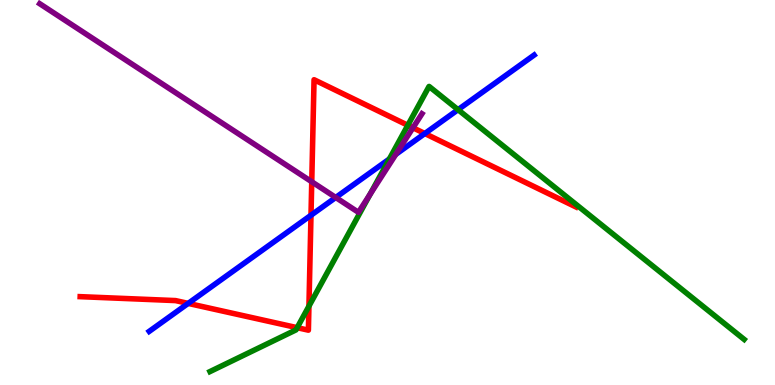[{'lines': ['blue', 'red'], 'intersections': [{'x': 2.43, 'y': 2.12}, {'x': 4.01, 'y': 4.41}, {'x': 5.48, 'y': 6.53}]}, {'lines': ['green', 'red'], 'intersections': [{'x': 3.83, 'y': 1.49}, {'x': 3.99, 'y': 2.05}, {'x': 5.26, 'y': 6.75}]}, {'lines': ['purple', 'red'], 'intersections': [{'x': 4.02, 'y': 5.28}, {'x': 5.33, 'y': 6.68}]}, {'lines': ['blue', 'green'], 'intersections': [{'x': 5.02, 'y': 5.87}, {'x': 5.91, 'y': 7.15}]}, {'lines': ['blue', 'purple'], 'intersections': [{'x': 4.33, 'y': 4.87}, {'x': 5.11, 'y': 5.99}]}, {'lines': ['green', 'purple'], 'intersections': [{'x': 4.78, 'y': 4.96}]}]